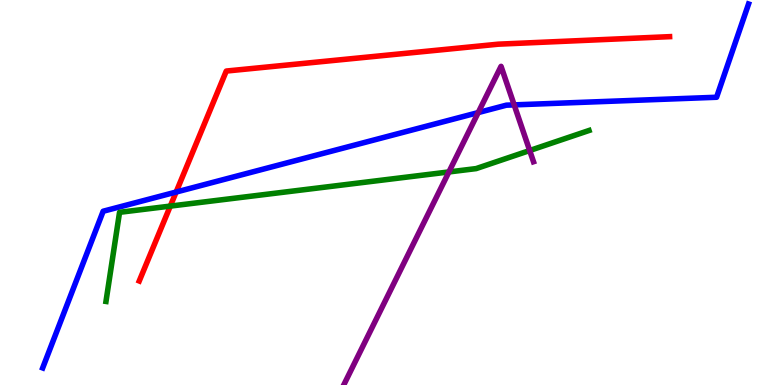[{'lines': ['blue', 'red'], 'intersections': [{'x': 2.27, 'y': 5.01}]}, {'lines': ['green', 'red'], 'intersections': [{'x': 2.2, 'y': 4.65}]}, {'lines': ['purple', 'red'], 'intersections': []}, {'lines': ['blue', 'green'], 'intersections': []}, {'lines': ['blue', 'purple'], 'intersections': [{'x': 6.17, 'y': 7.08}, {'x': 6.63, 'y': 7.28}]}, {'lines': ['green', 'purple'], 'intersections': [{'x': 5.79, 'y': 5.53}, {'x': 6.83, 'y': 6.09}]}]